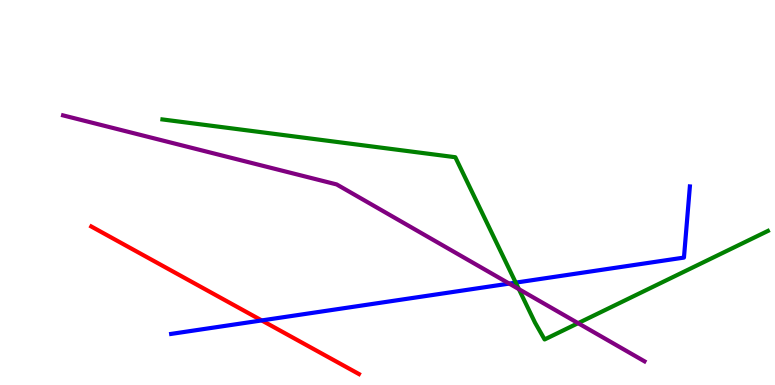[{'lines': ['blue', 'red'], 'intersections': [{'x': 3.38, 'y': 1.68}]}, {'lines': ['green', 'red'], 'intersections': []}, {'lines': ['purple', 'red'], 'intersections': []}, {'lines': ['blue', 'green'], 'intersections': [{'x': 6.65, 'y': 2.66}]}, {'lines': ['blue', 'purple'], 'intersections': [{'x': 6.57, 'y': 2.63}]}, {'lines': ['green', 'purple'], 'intersections': [{'x': 6.7, 'y': 2.49}, {'x': 7.46, 'y': 1.61}]}]